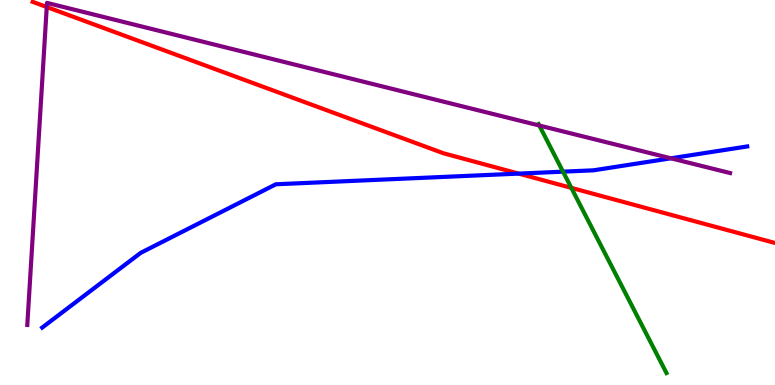[{'lines': ['blue', 'red'], 'intersections': [{'x': 6.69, 'y': 5.49}]}, {'lines': ['green', 'red'], 'intersections': [{'x': 7.37, 'y': 5.12}]}, {'lines': ['purple', 'red'], 'intersections': [{'x': 0.603, 'y': 9.82}]}, {'lines': ['blue', 'green'], 'intersections': [{'x': 7.26, 'y': 5.54}]}, {'lines': ['blue', 'purple'], 'intersections': [{'x': 8.66, 'y': 5.89}]}, {'lines': ['green', 'purple'], 'intersections': [{'x': 6.96, 'y': 6.74}]}]